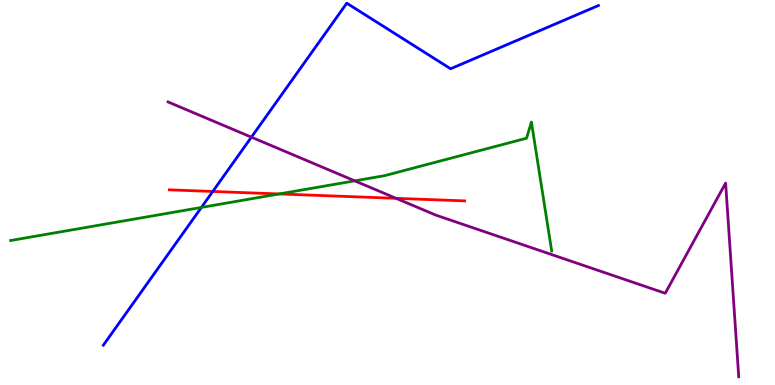[{'lines': ['blue', 'red'], 'intersections': [{'x': 2.75, 'y': 5.03}]}, {'lines': ['green', 'red'], 'intersections': [{'x': 3.6, 'y': 4.96}]}, {'lines': ['purple', 'red'], 'intersections': [{'x': 5.11, 'y': 4.85}]}, {'lines': ['blue', 'green'], 'intersections': [{'x': 2.6, 'y': 4.61}]}, {'lines': ['blue', 'purple'], 'intersections': [{'x': 3.24, 'y': 6.44}]}, {'lines': ['green', 'purple'], 'intersections': [{'x': 4.58, 'y': 5.3}]}]